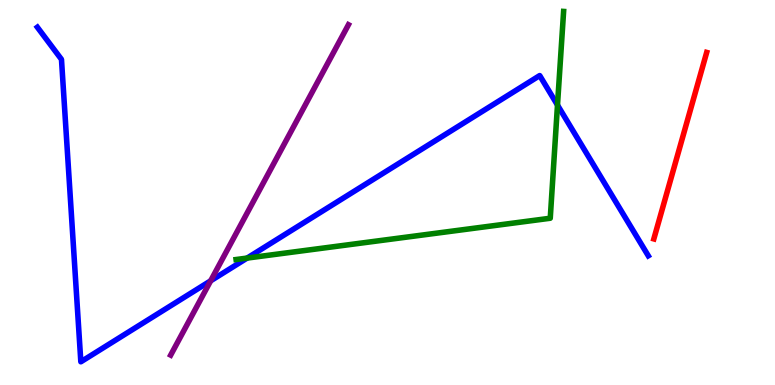[{'lines': ['blue', 'red'], 'intersections': []}, {'lines': ['green', 'red'], 'intersections': []}, {'lines': ['purple', 'red'], 'intersections': []}, {'lines': ['blue', 'green'], 'intersections': [{'x': 3.19, 'y': 3.3}, {'x': 7.19, 'y': 7.27}]}, {'lines': ['blue', 'purple'], 'intersections': [{'x': 2.72, 'y': 2.71}]}, {'lines': ['green', 'purple'], 'intersections': []}]